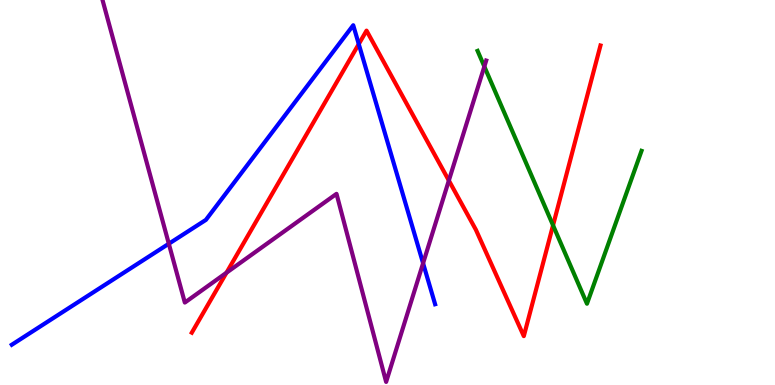[{'lines': ['blue', 'red'], 'intersections': [{'x': 4.63, 'y': 8.86}]}, {'lines': ['green', 'red'], 'intersections': [{'x': 7.14, 'y': 4.15}]}, {'lines': ['purple', 'red'], 'intersections': [{'x': 2.92, 'y': 2.92}, {'x': 5.79, 'y': 5.31}]}, {'lines': ['blue', 'green'], 'intersections': []}, {'lines': ['blue', 'purple'], 'intersections': [{'x': 2.18, 'y': 3.67}, {'x': 5.46, 'y': 3.16}]}, {'lines': ['green', 'purple'], 'intersections': [{'x': 6.25, 'y': 8.27}]}]